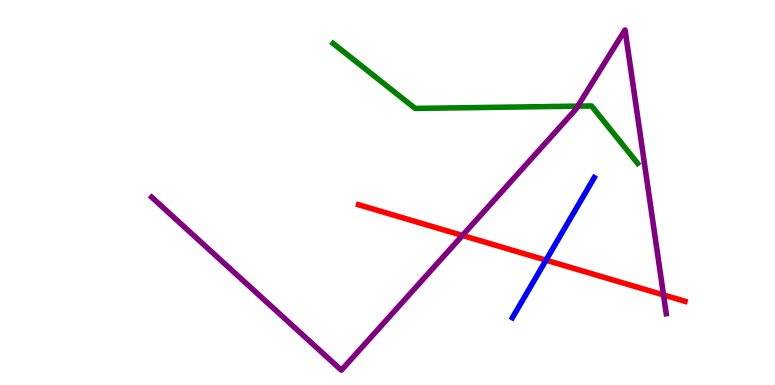[{'lines': ['blue', 'red'], 'intersections': [{'x': 7.05, 'y': 3.24}]}, {'lines': ['green', 'red'], 'intersections': []}, {'lines': ['purple', 'red'], 'intersections': [{'x': 5.97, 'y': 3.88}, {'x': 8.56, 'y': 2.34}]}, {'lines': ['blue', 'green'], 'intersections': []}, {'lines': ['blue', 'purple'], 'intersections': []}, {'lines': ['green', 'purple'], 'intersections': [{'x': 7.45, 'y': 7.24}]}]